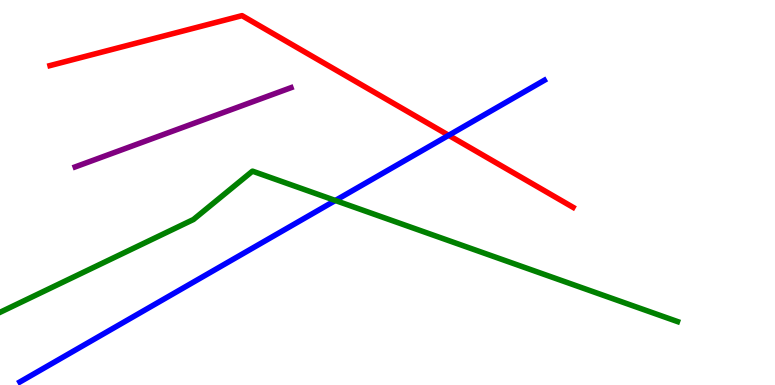[{'lines': ['blue', 'red'], 'intersections': [{'x': 5.79, 'y': 6.49}]}, {'lines': ['green', 'red'], 'intersections': []}, {'lines': ['purple', 'red'], 'intersections': []}, {'lines': ['blue', 'green'], 'intersections': [{'x': 4.33, 'y': 4.79}]}, {'lines': ['blue', 'purple'], 'intersections': []}, {'lines': ['green', 'purple'], 'intersections': []}]